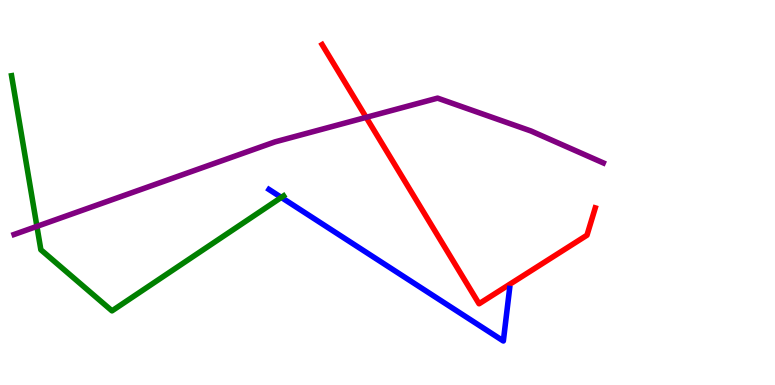[{'lines': ['blue', 'red'], 'intersections': []}, {'lines': ['green', 'red'], 'intersections': []}, {'lines': ['purple', 'red'], 'intersections': [{'x': 4.72, 'y': 6.95}]}, {'lines': ['blue', 'green'], 'intersections': [{'x': 3.63, 'y': 4.87}]}, {'lines': ['blue', 'purple'], 'intersections': []}, {'lines': ['green', 'purple'], 'intersections': [{'x': 0.476, 'y': 4.12}]}]